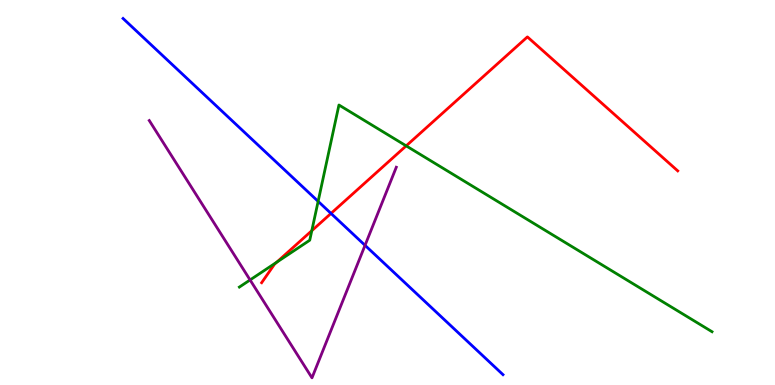[{'lines': ['blue', 'red'], 'intersections': [{'x': 4.27, 'y': 4.46}]}, {'lines': ['green', 'red'], 'intersections': [{'x': 3.57, 'y': 3.19}, {'x': 4.02, 'y': 4.01}, {'x': 5.24, 'y': 6.21}]}, {'lines': ['purple', 'red'], 'intersections': []}, {'lines': ['blue', 'green'], 'intersections': [{'x': 4.1, 'y': 4.77}]}, {'lines': ['blue', 'purple'], 'intersections': [{'x': 4.71, 'y': 3.63}]}, {'lines': ['green', 'purple'], 'intersections': [{'x': 3.23, 'y': 2.73}]}]